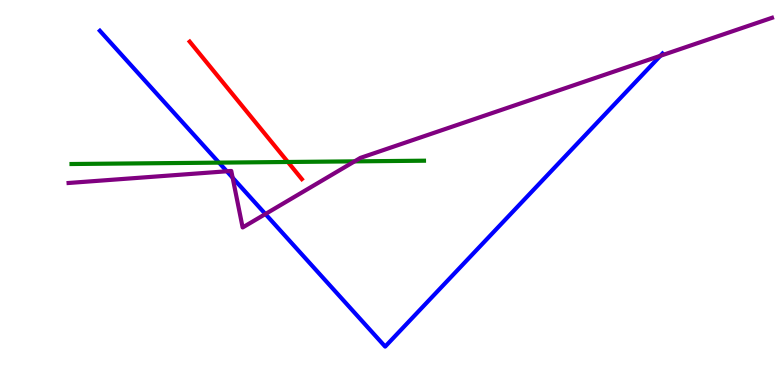[{'lines': ['blue', 'red'], 'intersections': []}, {'lines': ['green', 'red'], 'intersections': [{'x': 3.71, 'y': 5.79}]}, {'lines': ['purple', 'red'], 'intersections': []}, {'lines': ['blue', 'green'], 'intersections': [{'x': 2.83, 'y': 5.78}]}, {'lines': ['blue', 'purple'], 'intersections': [{'x': 2.93, 'y': 5.55}, {'x': 3.0, 'y': 5.38}, {'x': 3.42, 'y': 4.44}, {'x': 8.52, 'y': 8.55}]}, {'lines': ['green', 'purple'], 'intersections': [{'x': 4.58, 'y': 5.81}]}]